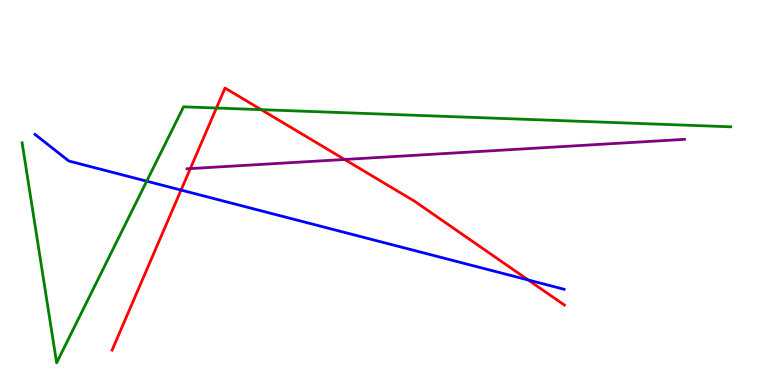[{'lines': ['blue', 'red'], 'intersections': [{'x': 2.34, 'y': 5.06}, {'x': 6.82, 'y': 2.73}]}, {'lines': ['green', 'red'], 'intersections': [{'x': 2.79, 'y': 7.19}, {'x': 3.37, 'y': 7.15}]}, {'lines': ['purple', 'red'], 'intersections': [{'x': 2.46, 'y': 5.62}, {'x': 4.45, 'y': 5.86}]}, {'lines': ['blue', 'green'], 'intersections': [{'x': 1.89, 'y': 5.29}]}, {'lines': ['blue', 'purple'], 'intersections': []}, {'lines': ['green', 'purple'], 'intersections': []}]